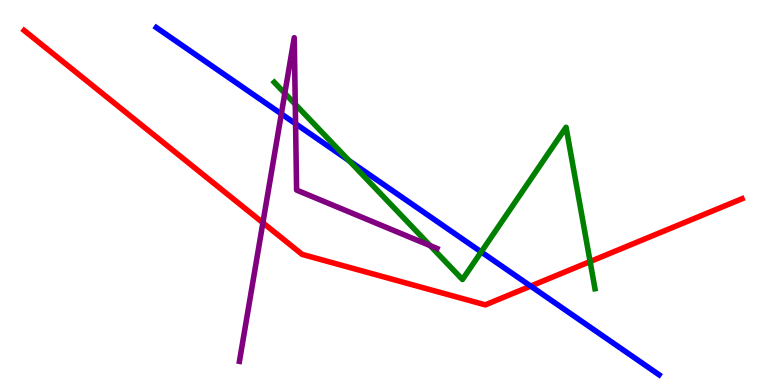[{'lines': ['blue', 'red'], 'intersections': [{'x': 6.85, 'y': 2.57}]}, {'lines': ['green', 'red'], 'intersections': [{'x': 7.61, 'y': 3.21}]}, {'lines': ['purple', 'red'], 'intersections': [{'x': 3.39, 'y': 4.21}]}, {'lines': ['blue', 'green'], 'intersections': [{'x': 4.5, 'y': 5.83}, {'x': 6.21, 'y': 3.46}]}, {'lines': ['blue', 'purple'], 'intersections': [{'x': 3.63, 'y': 7.04}, {'x': 3.81, 'y': 6.79}]}, {'lines': ['green', 'purple'], 'intersections': [{'x': 3.68, 'y': 7.58}, {'x': 3.81, 'y': 7.29}, {'x': 5.55, 'y': 3.62}]}]